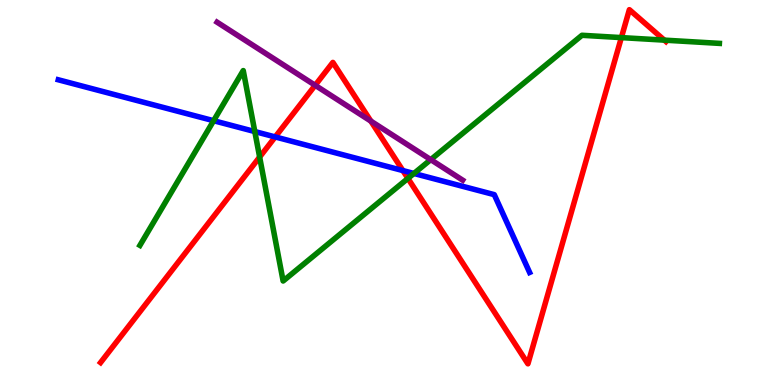[{'lines': ['blue', 'red'], 'intersections': [{'x': 3.55, 'y': 6.44}, {'x': 5.2, 'y': 5.57}]}, {'lines': ['green', 'red'], 'intersections': [{'x': 3.35, 'y': 5.92}, {'x': 5.26, 'y': 5.37}, {'x': 8.02, 'y': 9.02}, {'x': 8.57, 'y': 8.96}]}, {'lines': ['purple', 'red'], 'intersections': [{'x': 4.07, 'y': 7.78}, {'x': 4.79, 'y': 6.85}]}, {'lines': ['blue', 'green'], 'intersections': [{'x': 2.76, 'y': 6.86}, {'x': 3.29, 'y': 6.58}, {'x': 5.34, 'y': 5.49}]}, {'lines': ['blue', 'purple'], 'intersections': []}, {'lines': ['green', 'purple'], 'intersections': [{'x': 5.56, 'y': 5.85}]}]